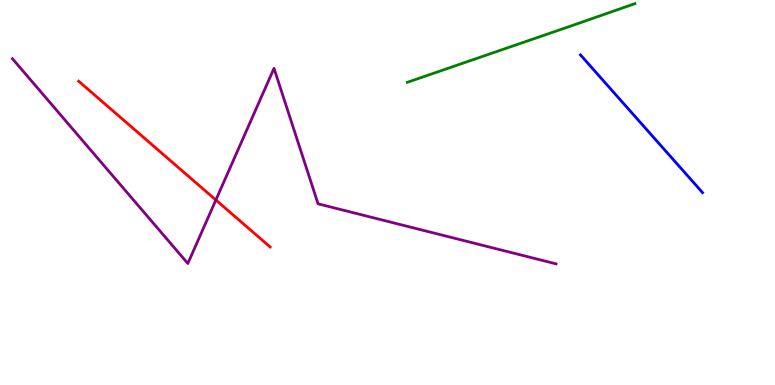[{'lines': ['blue', 'red'], 'intersections': []}, {'lines': ['green', 'red'], 'intersections': []}, {'lines': ['purple', 'red'], 'intersections': [{'x': 2.79, 'y': 4.81}]}, {'lines': ['blue', 'green'], 'intersections': []}, {'lines': ['blue', 'purple'], 'intersections': []}, {'lines': ['green', 'purple'], 'intersections': []}]